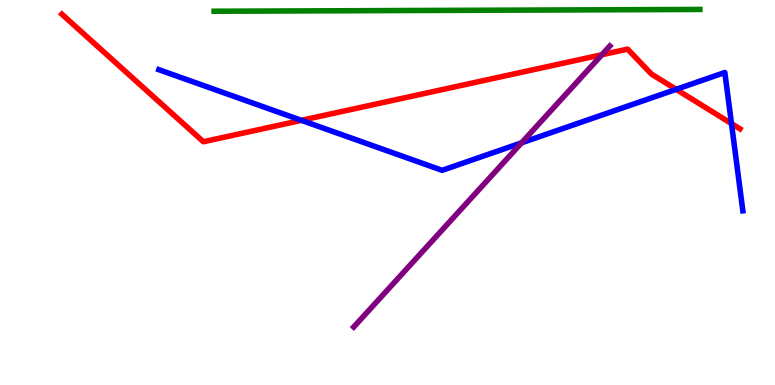[{'lines': ['blue', 'red'], 'intersections': [{'x': 3.89, 'y': 6.87}, {'x': 8.72, 'y': 7.68}, {'x': 9.44, 'y': 6.79}]}, {'lines': ['green', 'red'], 'intersections': []}, {'lines': ['purple', 'red'], 'intersections': [{'x': 7.77, 'y': 8.58}]}, {'lines': ['blue', 'green'], 'intersections': []}, {'lines': ['blue', 'purple'], 'intersections': [{'x': 6.73, 'y': 6.29}]}, {'lines': ['green', 'purple'], 'intersections': []}]